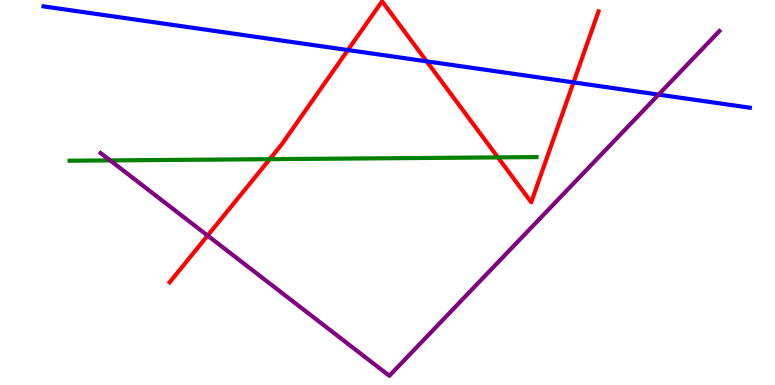[{'lines': ['blue', 'red'], 'intersections': [{'x': 4.49, 'y': 8.7}, {'x': 5.51, 'y': 8.41}, {'x': 7.4, 'y': 7.86}]}, {'lines': ['green', 'red'], 'intersections': [{'x': 3.48, 'y': 5.87}, {'x': 6.43, 'y': 5.91}]}, {'lines': ['purple', 'red'], 'intersections': [{'x': 2.68, 'y': 3.88}]}, {'lines': ['blue', 'green'], 'intersections': []}, {'lines': ['blue', 'purple'], 'intersections': [{'x': 8.5, 'y': 7.54}]}, {'lines': ['green', 'purple'], 'intersections': [{'x': 1.42, 'y': 5.83}]}]